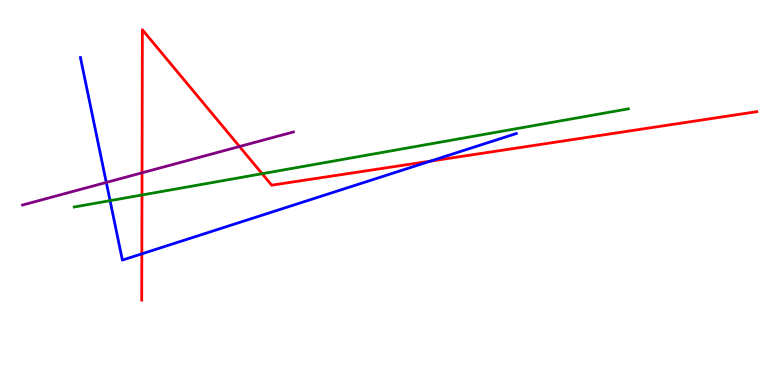[{'lines': ['blue', 'red'], 'intersections': [{'x': 1.83, 'y': 3.41}, {'x': 5.55, 'y': 5.82}]}, {'lines': ['green', 'red'], 'intersections': [{'x': 1.83, 'y': 4.94}, {'x': 3.38, 'y': 5.49}]}, {'lines': ['purple', 'red'], 'intersections': [{'x': 1.83, 'y': 5.51}, {'x': 3.09, 'y': 6.19}]}, {'lines': ['blue', 'green'], 'intersections': [{'x': 1.42, 'y': 4.79}]}, {'lines': ['blue', 'purple'], 'intersections': [{'x': 1.37, 'y': 5.26}]}, {'lines': ['green', 'purple'], 'intersections': []}]